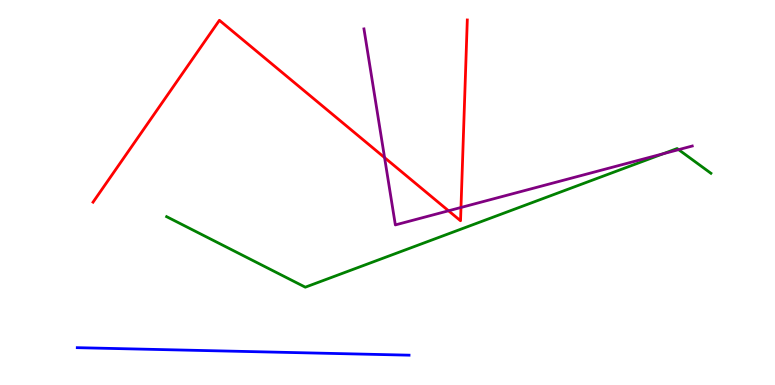[{'lines': ['blue', 'red'], 'intersections': []}, {'lines': ['green', 'red'], 'intersections': []}, {'lines': ['purple', 'red'], 'intersections': [{'x': 4.96, 'y': 5.91}, {'x': 5.79, 'y': 4.53}, {'x': 5.95, 'y': 4.61}]}, {'lines': ['blue', 'green'], 'intersections': []}, {'lines': ['blue', 'purple'], 'intersections': []}, {'lines': ['green', 'purple'], 'intersections': [{'x': 8.56, 'y': 6.01}, {'x': 8.76, 'y': 6.11}]}]